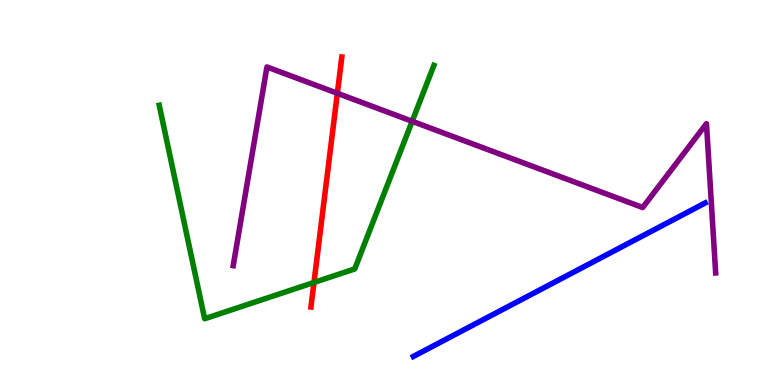[{'lines': ['blue', 'red'], 'intersections': []}, {'lines': ['green', 'red'], 'intersections': [{'x': 4.05, 'y': 2.66}]}, {'lines': ['purple', 'red'], 'intersections': [{'x': 4.35, 'y': 7.58}]}, {'lines': ['blue', 'green'], 'intersections': []}, {'lines': ['blue', 'purple'], 'intersections': []}, {'lines': ['green', 'purple'], 'intersections': [{'x': 5.32, 'y': 6.85}]}]